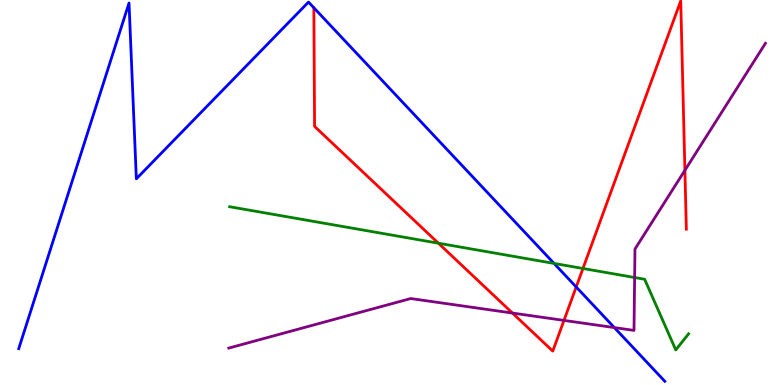[{'lines': ['blue', 'red'], 'intersections': [{'x': 7.43, 'y': 2.55}]}, {'lines': ['green', 'red'], 'intersections': [{'x': 5.66, 'y': 3.68}, {'x': 7.52, 'y': 3.03}]}, {'lines': ['purple', 'red'], 'intersections': [{'x': 6.61, 'y': 1.87}, {'x': 7.28, 'y': 1.68}, {'x': 8.84, 'y': 5.58}]}, {'lines': ['blue', 'green'], 'intersections': [{'x': 7.15, 'y': 3.16}]}, {'lines': ['blue', 'purple'], 'intersections': [{'x': 7.93, 'y': 1.49}]}, {'lines': ['green', 'purple'], 'intersections': [{'x': 8.19, 'y': 2.79}]}]